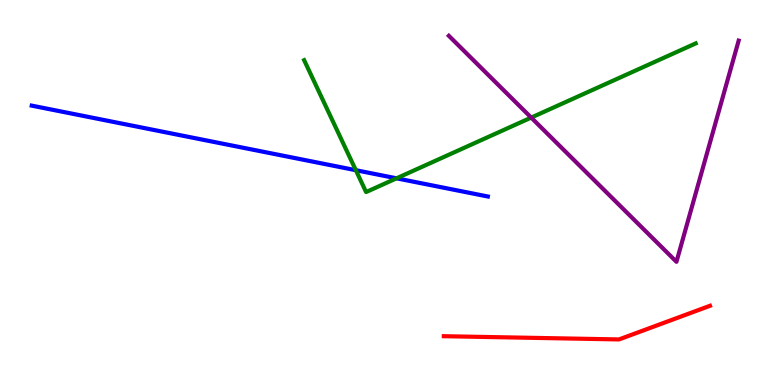[{'lines': ['blue', 'red'], 'intersections': []}, {'lines': ['green', 'red'], 'intersections': []}, {'lines': ['purple', 'red'], 'intersections': []}, {'lines': ['blue', 'green'], 'intersections': [{'x': 4.59, 'y': 5.58}, {'x': 5.12, 'y': 5.37}]}, {'lines': ['blue', 'purple'], 'intersections': []}, {'lines': ['green', 'purple'], 'intersections': [{'x': 6.85, 'y': 6.95}]}]